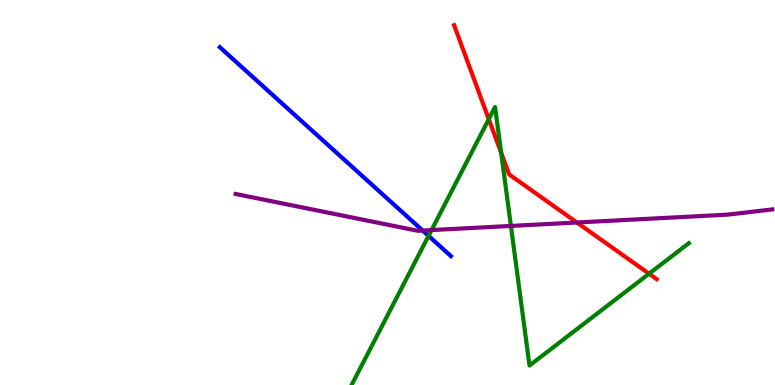[{'lines': ['blue', 'red'], 'intersections': []}, {'lines': ['green', 'red'], 'intersections': [{'x': 6.31, 'y': 6.9}, {'x': 6.47, 'y': 6.03}, {'x': 8.38, 'y': 2.89}]}, {'lines': ['purple', 'red'], 'intersections': [{'x': 7.44, 'y': 4.22}]}, {'lines': ['blue', 'green'], 'intersections': [{'x': 5.53, 'y': 3.87}]}, {'lines': ['blue', 'purple'], 'intersections': [{'x': 5.45, 'y': 4.01}]}, {'lines': ['green', 'purple'], 'intersections': [{'x': 5.57, 'y': 4.02}, {'x': 6.59, 'y': 4.13}]}]